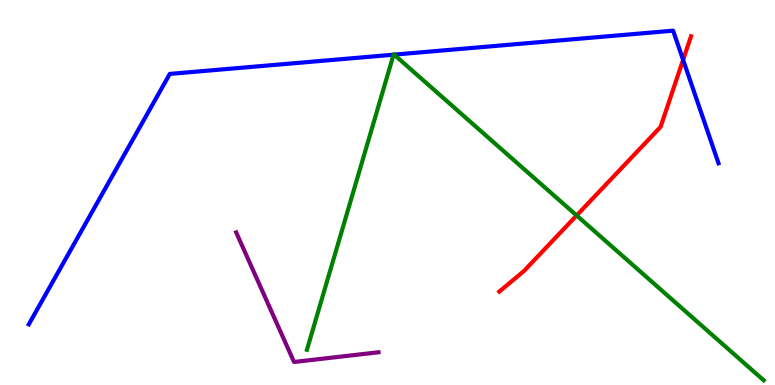[{'lines': ['blue', 'red'], 'intersections': [{'x': 8.81, 'y': 8.45}]}, {'lines': ['green', 'red'], 'intersections': [{'x': 7.44, 'y': 4.4}]}, {'lines': ['purple', 'red'], 'intersections': []}, {'lines': ['blue', 'green'], 'intersections': [{'x': 5.08, 'y': 8.58}, {'x': 5.09, 'y': 8.58}]}, {'lines': ['blue', 'purple'], 'intersections': []}, {'lines': ['green', 'purple'], 'intersections': []}]